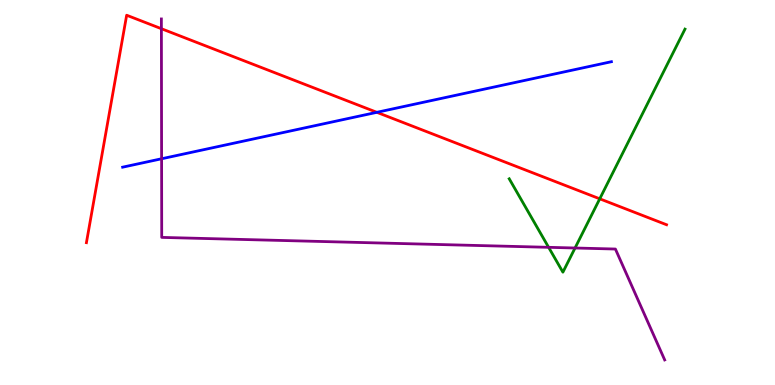[{'lines': ['blue', 'red'], 'intersections': [{'x': 4.86, 'y': 7.08}]}, {'lines': ['green', 'red'], 'intersections': [{'x': 7.74, 'y': 4.84}]}, {'lines': ['purple', 'red'], 'intersections': [{'x': 2.08, 'y': 9.25}]}, {'lines': ['blue', 'green'], 'intersections': []}, {'lines': ['blue', 'purple'], 'intersections': [{'x': 2.09, 'y': 5.88}]}, {'lines': ['green', 'purple'], 'intersections': [{'x': 7.08, 'y': 3.58}, {'x': 7.42, 'y': 3.56}]}]